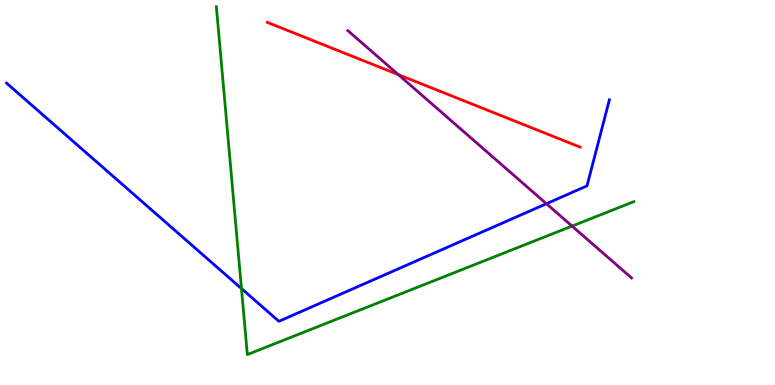[{'lines': ['blue', 'red'], 'intersections': []}, {'lines': ['green', 'red'], 'intersections': []}, {'lines': ['purple', 'red'], 'intersections': [{'x': 5.14, 'y': 8.06}]}, {'lines': ['blue', 'green'], 'intersections': [{'x': 3.12, 'y': 2.5}]}, {'lines': ['blue', 'purple'], 'intersections': [{'x': 7.05, 'y': 4.71}]}, {'lines': ['green', 'purple'], 'intersections': [{'x': 7.38, 'y': 4.13}]}]